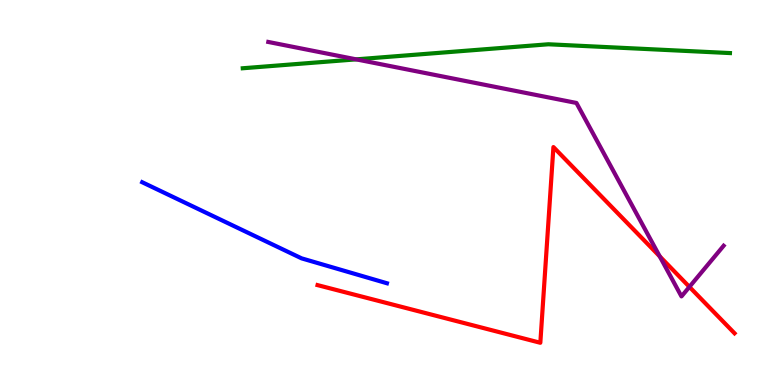[{'lines': ['blue', 'red'], 'intersections': []}, {'lines': ['green', 'red'], 'intersections': []}, {'lines': ['purple', 'red'], 'intersections': [{'x': 8.51, 'y': 3.34}, {'x': 8.9, 'y': 2.55}]}, {'lines': ['blue', 'green'], 'intersections': []}, {'lines': ['blue', 'purple'], 'intersections': []}, {'lines': ['green', 'purple'], 'intersections': [{'x': 4.6, 'y': 8.46}]}]